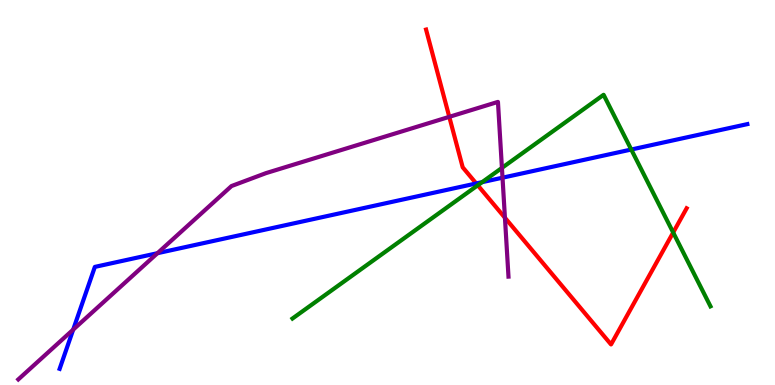[{'lines': ['blue', 'red'], 'intersections': [{'x': 6.14, 'y': 5.24}]}, {'lines': ['green', 'red'], 'intersections': [{'x': 6.16, 'y': 5.19}, {'x': 8.69, 'y': 3.96}]}, {'lines': ['purple', 'red'], 'intersections': [{'x': 5.8, 'y': 6.97}, {'x': 6.52, 'y': 4.34}]}, {'lines': ['blue', 'green'], 'intersections': [{'x': 6.22, 'y': 5.27}, {'x': 8.15, 'y': 6.12}]}, {'lines': ['blue', 'purple'], 'intersections': [{'x': 0.944, 'y': 1.44}, {'x': 2.03, 'y': 3.42}, {'x': 6.48, 'y': 5.38}]}, {'lines': ['green', 'purple'], 'intersections': [{'x': 6.48, 'y': 5.64}]}]